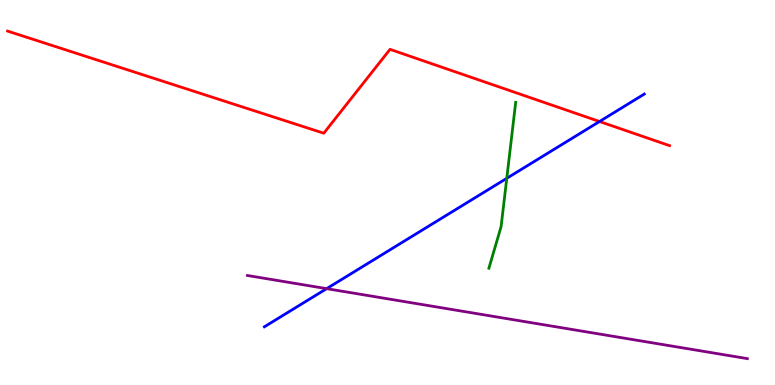[{'lines': ['blue', 'red'], 'intersections': [{'x': 7.74, 'y': 6.84}]}, {'lines': ['green', 'red'], 'intersections': []}, {'lines': ['purple', 'red'], 'intersections': []}, {'lines': ['blue', 'green'], 'intersections': [{'x': 6.54, 'y': 5.37}]}, {'lines': ['blue', 'purple'], 'intersections': [{'x': 4.21, 'y': 2.5}]}, {'lines': ['green', 'purple'], 'intersections': []}]